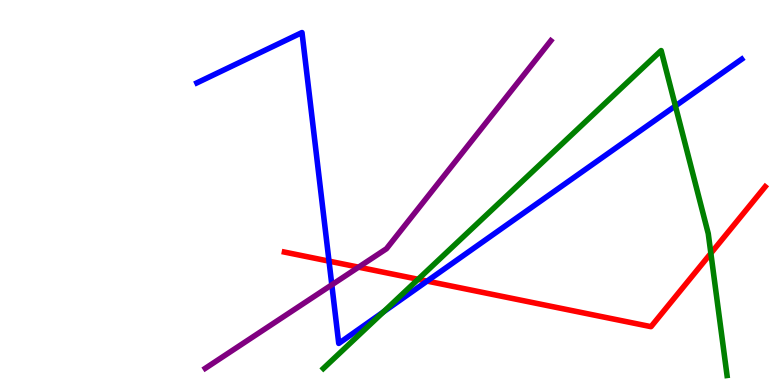[{'lines': ['blue', 'red'], 'intersections': [{'x': 4.25, 'y': 3.22}, {'x': 5.51, 'y': 2.7}]}, {'lines': ['green', 'red'], 'intersections': [{'x': 5.4, 'y': 2.75}, {'x': 9.17, 'y': 3.42}]}, {'lines': ['purple', 'red'], 'intersections': [{'x': 4.63, 'y': 3.06}]}, {'lines': ['blue', 'green'], 'intersections': [{'x': 4.95, 'y': 1.9}, {'x': 8.71, 'y': 7.25}]}, {'lines': ['blue', 'purple'], 'intersections': [{'x': 4.28, 'y': 2.6}]}, {'lines': ['green', 'purple'], 'intersections': []}]